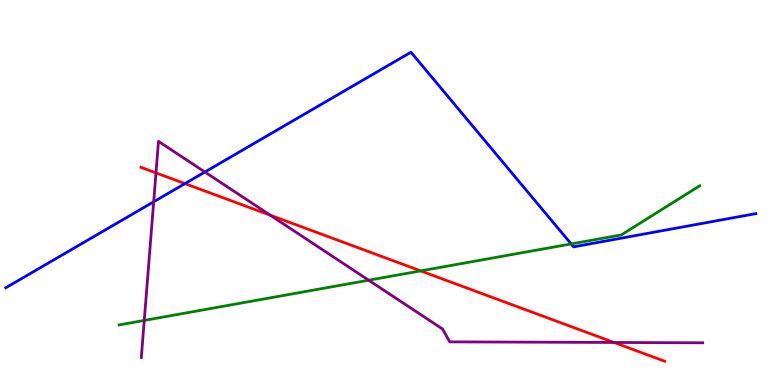[{'lines': ['blue', 'red'], 'intersections': [{'x': 2.39, 'y': 5.23}]}, {'lines': ['green', 'red'], 'intersections': [{'x': 5.43, 'y': 2.96}]}, {'lines': ['purple', 'red'], 'intersections': [{'x': 2.01, 'y': 5.51}, {'x': 3.49, 'y': 4.41}, {'x': 7.92, 'y': 1.1}]}, {'lines': ['blue', 'green'], 'intersections': [{'x': 7.37, 'y': 3.66}]}, {'lines': ['blue', 'purple'], 'intersections': [{'x': 1.98, 'y': 4.76}, {'x': 2.64, 'y': 5.53}]}, {'lines': ['green', 'purple'], 'intersections': [{'x': 1.86, 'y': 1.68}, {'x': 4.76, 'y': 2.72}]}]